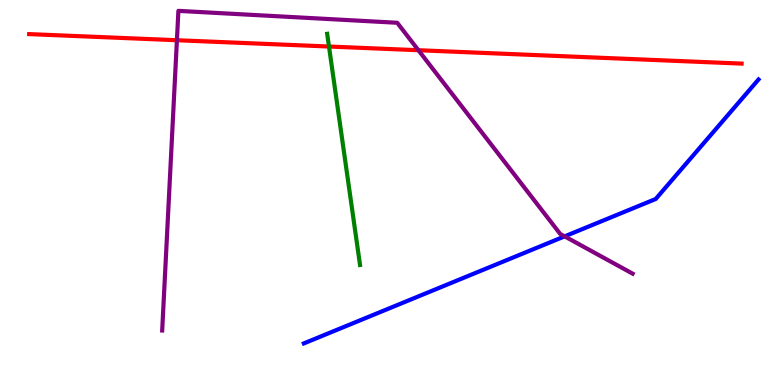[{'lines': ['blue', 'red'], 'intersections': []}, {'lines': ['green', 'red'], 'intersections': [{'x': 4.24, 'y': 8.79}]}, {'lines': ['purple', 'red'], 'intersections': [{'x': 2.28, 'y': 8.96}, {'x': 5.4, 'y': 8.7}]}, {'lines': ['blue', 'green'], 'intersections': []}, {'lines': ['blue', 'purple'], 'intersections': [{'x': 7.29, 'y': 3.86}]}, {'lines': ['green', 'purple'], 'intersections': []}]